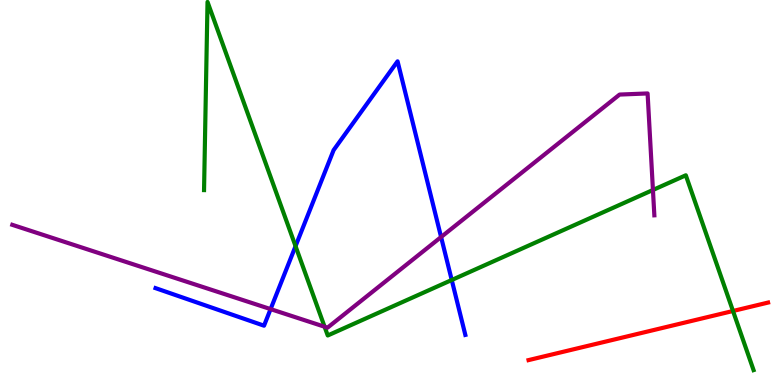[{'lines': ['blue', 'red'], 'intersections': []}, {'lines': ['green', 'red'], 'intersections': [{'x': 9.46, 'y': 1.92}]}, {'lines': ['purple', 'red'], 'intersections': []}, {'lines': ['blue', 'green'], 'intersections': [{'x': 3.81, 'y': 3.61}, {'x': 5.83, 'y': 2.73}]}, {'lines': ['blue', 'purple'], 'intersections': [{'x': 3.49, 'y': 1.97}, {'x': 5.69, 'y': 3.84}]}, {'lines': ['green', 'purple'], 'intersections': [{'x': 4.19, 'y': 1.51}, {'x': 8.43, 'y': 5.07}]}]